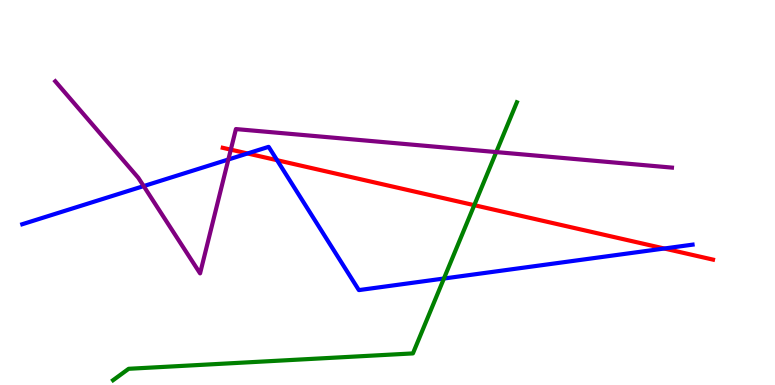[{'lines': ['blue', 'red'], 'intersections': [{'x': 3.19, 'y': 6.01}, {'x': 3.58, 'y': 5.84}, {'x': 8.57, 'y': 3.55}]}, {'lines': ['green', 'red'], 'intersections': [{'x': 6.12, 'y': 4.67}]}, {'lines': ['purple', 'red'], 'intersections': [{'x': 2.98, 'y': 6.11}]}, {'lines': ['blue', 'green'], 'intersections': [{'x': 5.73, 'y': 2.77}]}, {'lines': ['blue', 'purple'], 'intersections': [{'x': 1.85, 'y': 5.17}, {'x': 2.95, 'y': 5.86}]}, {'lines': ['green', 'purple'], 'intersections': [{'x': 6.4, 'y': 6.05}]}]